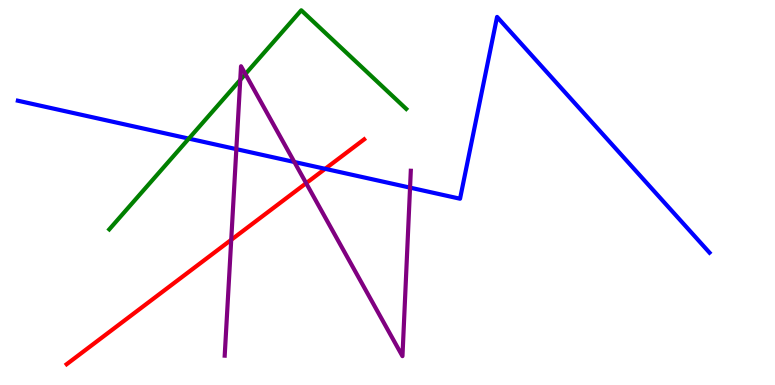[{'lines': ['blue', 'red'], 'intersections': [{'x': 4.2, 'y': 5.61}]}, {'lines': ['green', 'red'], 'intersections': []}, {'lines': ['purple', 'red'], 'intersections': [{'x': 2.98, 'y': 3.77}, {'x': 3.95, 'y': 5.24}]}, {'lines': ['blue', 'green'], 'intersections': [{'x': 2.44, 'y': 6.4}]}, {'lines': ['blue', 'purple'], 'intersections': [{'x': 3.05, 'y': 6.13}, {'x': 3.8, 'y': 5.79}, {'x': 5.29, 'y': 5.13}]}, {'lines': ['green', 'purple'], 'intersections': [{'x': 3.1, 'y': 7.92}, {'x': 3.17, 'y': 8.08}]}]